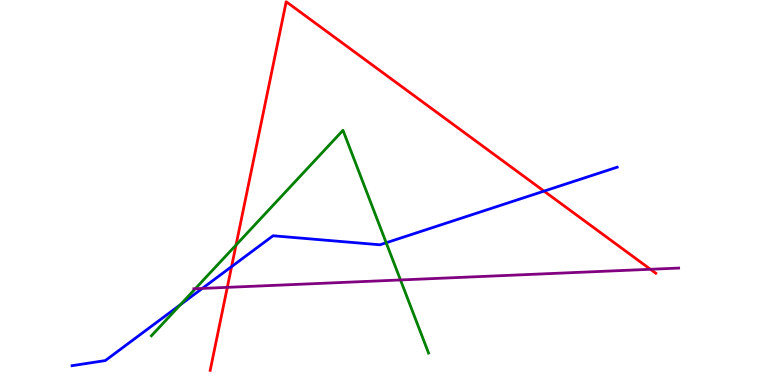[{'lines': ['blue', 'red'], 'intersections': [{'x': 2.99, 'y': 3.07}, {'x': 7.02, 'y': 5.04}]}, {'lines': ['green', 'red'], 'intersections': [{'x': 3.05, 'y': 3.64}]}, {'lines': ['purple', 'red'], 'intersections': [{'x': 2.93, 'y': 2.54}, {'x': 8.39, 'y': 3.01}]}, {'lines': ['blue', 'green'], 'intersections': [{'x': 2.33, 'y': 2.09}, {'x': 4.98, 'y': 3.69}]}, {'lines': ['blue', 'purple'], 'intersections': [{'x': 2.61, 'y': 2.51}]}, {'lines': ['green', 'purple'], 'intersections': [{'x': 2.52, 'y': 2.5}, {'x': 5.17, 'y': 2.73}]}]